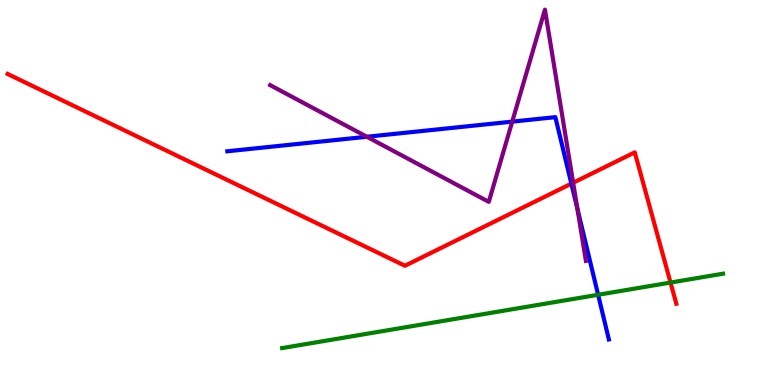[{'lines': ['blue', 'red'], 'intersections': [{'x': 7.37, 'y': 5.23}]}, {'lines': ['green', 'red'], 'intersections': [{'x': 8.65, 'y': 2.66}]}, {'lines': ['purple', 'red'], 'intersections': [{'x': 7.4, 'y': 5.25}]}, {'lines': ['blue', 'green'], 'intersections': [{'x': 7.72, 'y': 2.34}]}, {'lines': ['blue', 'purple'], 'intersections': [{'x': 4.73, 'y': 6.45}, {'x': 6.61, 'y': 6.84}, {'x': 7.45, 'y': 4.58}]}, {'lines': ['green', 'purple'], 'intersections': []}]